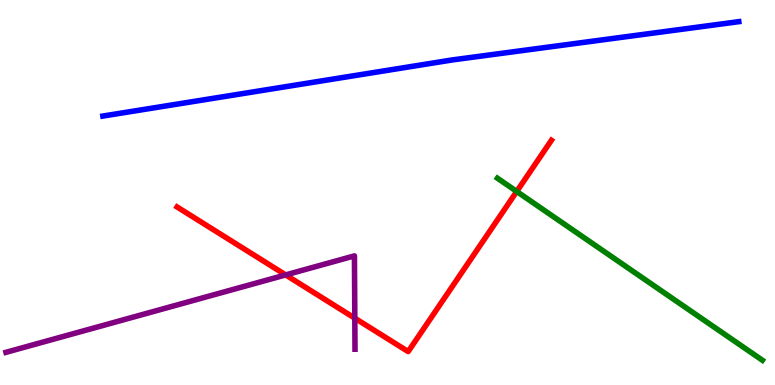[{'lines': ['blue', 'red'], 'intersections': []}, {'lines': ['green', 'red'], 'intersections': [{'x': 6.67, 'y': 5.03}]}, {'lines': ['purple', 'red'], 'intersections': [{'x': 3.69, 'y': 2.86}, {'x': 4.58, 'y': 1.74}]}, {'lines': ['blue', 'green'], 'intersections': []}, {'lines': ['blue', 'purple'], 'intersections': []}, {'lines': ['green', 'purple'], 'intersections': []}]